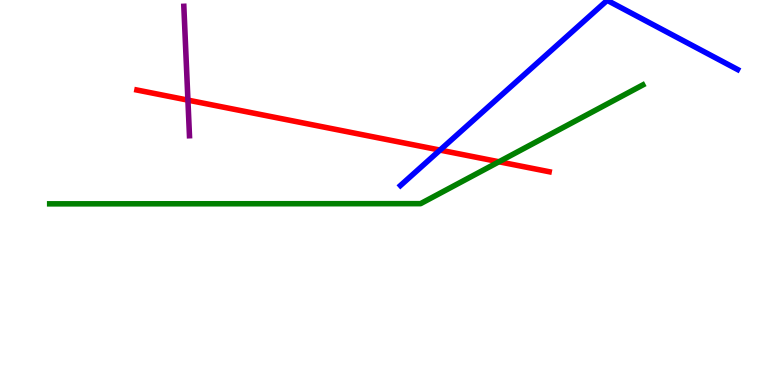[{'lines': ['blue', 'red'], 'intersections': [{'x': 5.68, 'y': 6.1}]}, {'lines': ['green', 'red'], 'intersections': [{'x': 6.44, 'y': 5.8}]}, {'lines': ['purple', 'red'], 'intersections': [{'x': 2.42, 'y': 7.4}]}, {'lines': ['blue', 'green'], 'intersections': []}, {'lines': ['blue', 'purple'], 'intersections': []}, {'lines': ['green', 'purple'], 'intersections': []}]